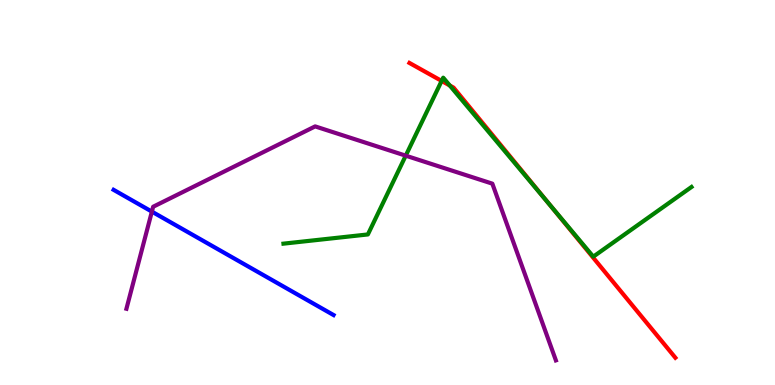[{'lines': ['blue', 'red'], 'intersections': []}, {'lines': ['green', 'red'], 'intersections': [{'x': 5.7, 'y': 7.9}, {'x': 5.8, 'y': 7.78}, {'x': 7.09, 'y': 4.7}]}, {'lines': ['purple', 'red'], 'intersections': []}, {'lines': ['blue', 'green'], 'intersections': []}, {'lines': ['blue', 'purple'], 'intersections': [{'x': 1.96, 'y': 4.5}]}, {'lines': ['green', 'purple'], 'intersections': [{'x': 5.24, 'y': 5.96}]}]